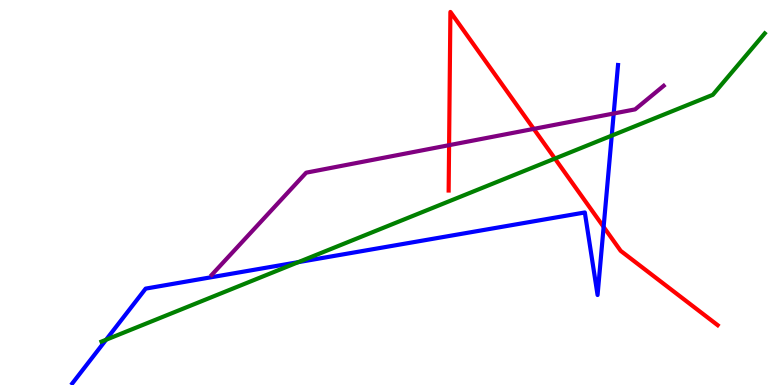[{'lines': ['blue', 'red'], 'intersections': [{'x': 7.79, 'y': 4.11}]}, {'lines': ['green', 'red'], 'intersections': [{'x': 7.16, 'y': 5.88}]}, {'lines': ['purple', 'red'], 'intersections': [{'x': 5.79, 'y': 6.23}, {'x': 6.89, 'y': 6.65}]}, {'lines': ['blue', 'green'], 'intersections': [{'x': 1.37, 'y': 1.18}, {'x': 3.85, 'y': 3.19}, {'x': 7.89, 'y': 6.48}]}, {'lines': ['blue', 'purple'], 'intersections': [{'x': 7.92, 'y': 7.05}]}, {'lines': ['green', 'purple'], 'intersections': []}]